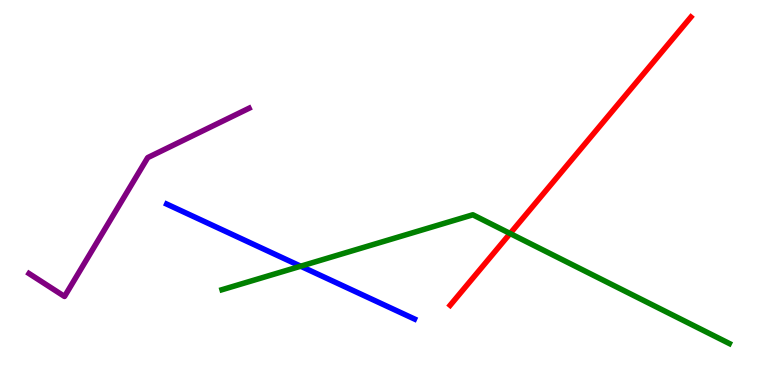[{'lines': ['blue', 'red'], 'intersections': []}, {'lines': ['green', 'red'], 'intersections': [{'x': 6.58, 'y': 3.94}]}, {'lines': ['purple', 'red'], 'intersections': []}, {'lines': ['blue', 'green'], 'intersections': [{'x': 3.88, 'y': 3.09}]}, {'lines': ['blue', 'purple'], 'intersections': []}, {'lines': ['green', 'purple'], 'intersections': []}]